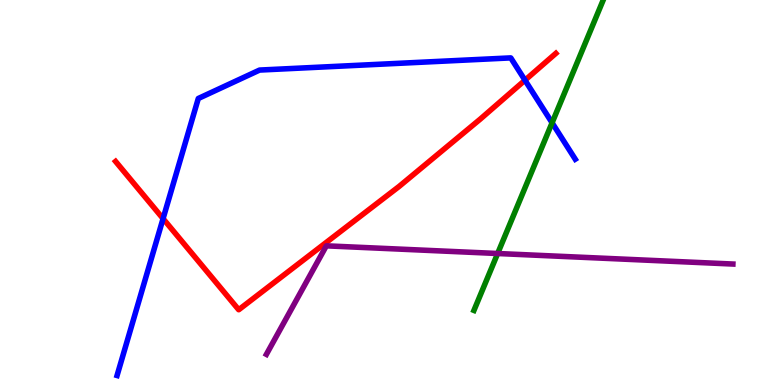[{'lines': ['blue', 'red'], 'intersections': [{'x': 2.1, 'y': 4.32}, {'x': 6.77, 'y': 7.92}]}, {'lines': ['green', 'red'], 'intersections': []}, {'lines': ['purple', 'red'], 'intersections': []}, {'lines': ['blue', 'green'], 'intersections': [{'x': 7.12, 'y': 6.81}]}, {'lines': ['blue', 'purple'], 'intersections': []}, {'lines': ['green', 'purple'], 'intersections': [{'x': 6.42, 'y': 3.42}]}]